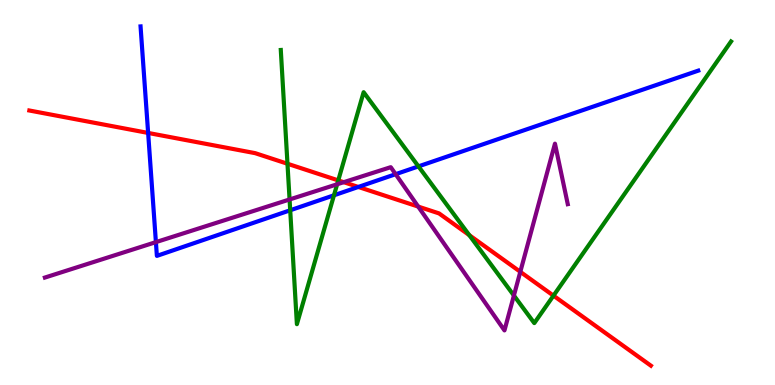[{'lines': ['blue', 'red'], 'intersections': [{'x': 1.91, 'y': 6.55}, {'x': 4.62, 'y': 5.14}]}, {'lines': ['green', 'red'], 'intersections': [{'x': 3.71, 'y': 5.75}, {'x': 4.36, 'y': 5.31}, {'x': 6.06, 'y': 3.89}, {'x': 7.14, 'y': 2.32}]}, {'lines': ['purple', 'red'], 'intersections': [{'x': 4.44, 'y': 5.27}, {'x': 5.4, 'y': 4.63}, {'x': 6.71, 'y': 2.94}]}, {'lines': ['blue', 'green'], 'intersections': [{'x': 3.74, 'y': 4.54}, {'x': 4.31, 'y': 4.93}, {'x': 5.4, 'y': 5.68}]}, {'lines': ['blue', 'purple'], 'intersections': [{'x': 2.01, 'y': 3.71}, {'x': 5.1, 'y': 5.48}]}, {'lines': ['green', 'purple'], 'intersections': [{'x': 3.74, 'y': 4.82}, {'x': 4.35, 'y': 5.21}, {'x': 6.63, 'y': 2.32}]}]